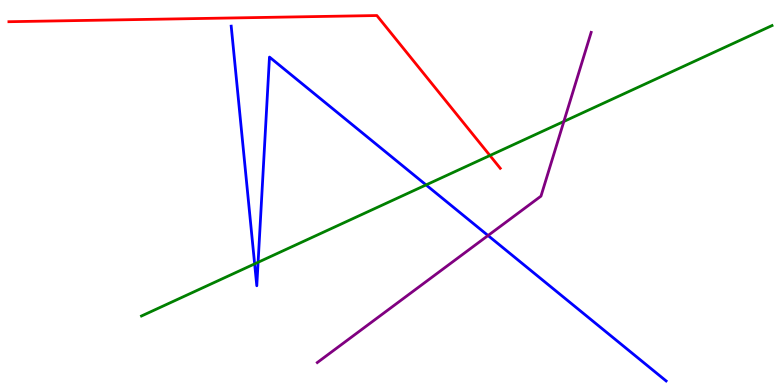[{'lines': ['blue', 'red'], 'intersections': []}, {'lines': ['green', 'red'], 'intersections': [{'x': 6.32, 'y': 5.96}]}, {'lines': ['purple', 'red'], 'intersections': []}, {'lines': ['blue', 'green'], 'intersections': [{'x': 3.29, 'y': 3.15}, {'x': 3.33, 'y': 3.19}, {'x': 5.5, 'y': 5.2}]}, {'lines': ['blue', 'purple'], 'intersections': [{'x': 6.3, 'y': 3.88}]}, {'lines': ['green', 'purple'], 'intersections': [{'x': 7.28, 'y': 6.85}]}]